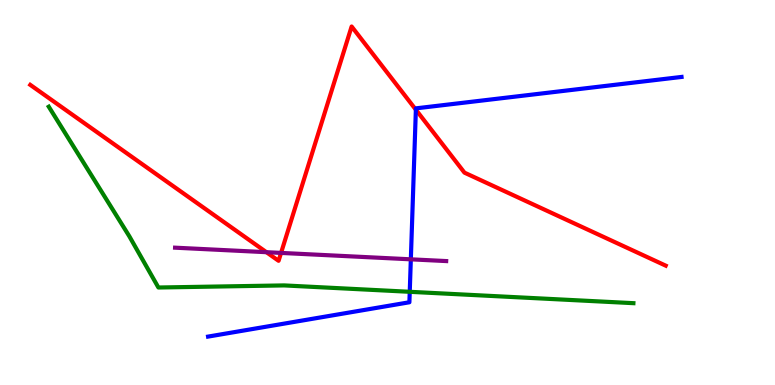[{'lines': ['blue', 'red'], 'intersections': [{'x': 5.37, 'y': 7.15}]}, {'lines': ['green', 'red'], 'intersections': []}, {'lines': ['purple', 'red'], 'intersections': [{'x': 3.44, 'y': 3.45}, {'x': 3.63, 'y': 3.43}]}, {'lines': ['blue', 'green'], 'intersections': [{'x': 5.29, 'y': 2.42}]}, {'lines': ['blue', 'purple'], 'intersections': [{'x': 5.3, 'y': 3.26}]}, {'lines': ['green', 'purple'], 'intersections': []}]